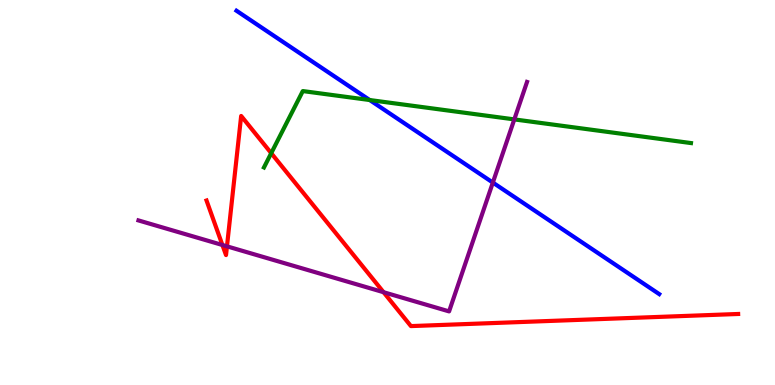[{'lines': ['blue', 'red'], 'intersections': []}, {'lines': ['green', 'red'], 'intersections': [{'x': 3.5, 'y': 6.02}]}, {'lines': ['purple', 'red'], 'intersections': [{'x': 2.87, 'y': 3.64}, {'x': 2.93, 'y': 3.6}, {'x': 4.95, 'y': 2.41}]}, {'lines': ['blue', 'green'], 'intersections': [{'x': 4.77, 'y': 7.4}]}, {'lines': ['blue', 'purple'], 'intersections': [{'x': 6.36, 'y': 5.26}]}, {'lines': ['green', 'purple'], 'intersections': [{'x': 6.64, 'y': 6.9}]}]